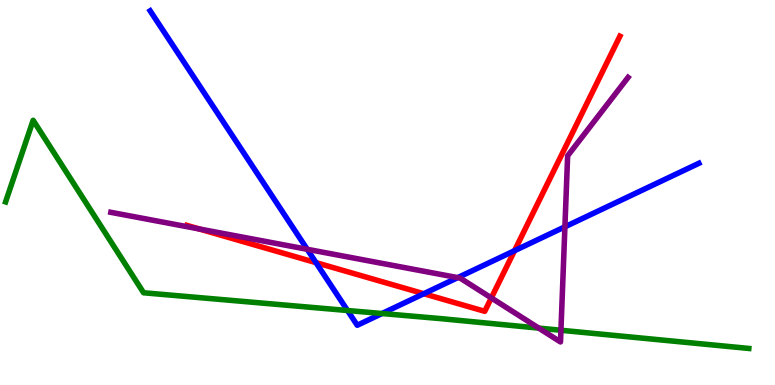[{'lines': ['blue', 'red'], 'intersections': [{'x': 4.08, 'y': 3.18}, {'x': 5.47, 'y': 2.37}, {'x': 6.64, 'y': 3.49}]}, {'lines': ['green', 'red'], 'intersections': []}, {'lines': ['purple', 'red'], 'intersections': [{'x': 2.57, 'y': 4.05}, {'x': 6.34, 'y': 2.26}]}, {'lines': ['blue', 'green'], 'intersections': [{'x': 4.48, 'y': 1.93}, {'x': 4.93, 'y': 1.86}]}, {'lines': ['blue', 'purple'], 'intersections': [{'x': 3.96, 'y': 3.52}, {'x': 5.91, 'y': 2.79}, {'x': 7.29, 'y': 4.11}]}, {'lines': ['green', 'purple'], 'intersections': [{'x': 6.95, 'y': 1.48}, {'x': 7.24, 'y': 1.42}]}]